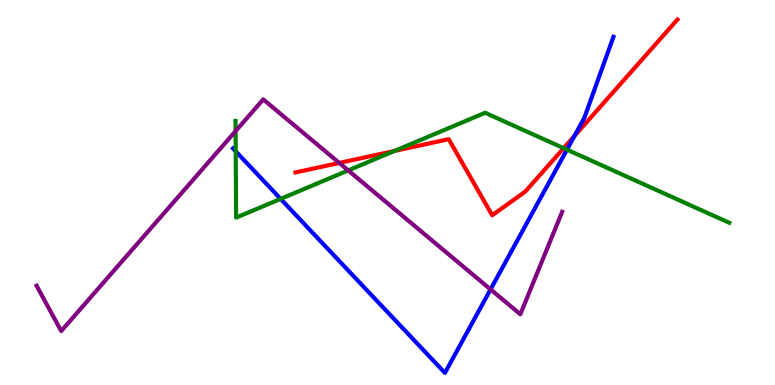[{'lines': ['blue', 'red'], 'intersections': [{'x': 7.41, 'y': 6.47}]}, {'lines': ['green', 'red'], 'intersections': [{'x': 5.09, 'y': 6.08}, {'x': 7.27, 'y': 6.15}]}, {'lines': ['purple', 'red'], 'intersections': [{'x': 4.38, 'y': 5.77}]}, {'lines': ['blue', 'green'], 'intersections': [{'x': 3.04, 'y': 6.07}, {'x': 3.62, 'y': 4.83}, {'x': 7.32, 'y': 6.11}]}, {'lines': ['blue', 'purple'], 'intersections': [{'x': 6.33, 'y': 2.48}]}, {'lines': ['green', 'purple'], 'intersections': [{'x': 3.04, 'y': 6.6}, {'x': 4.49, 'y': 5.57}]}]